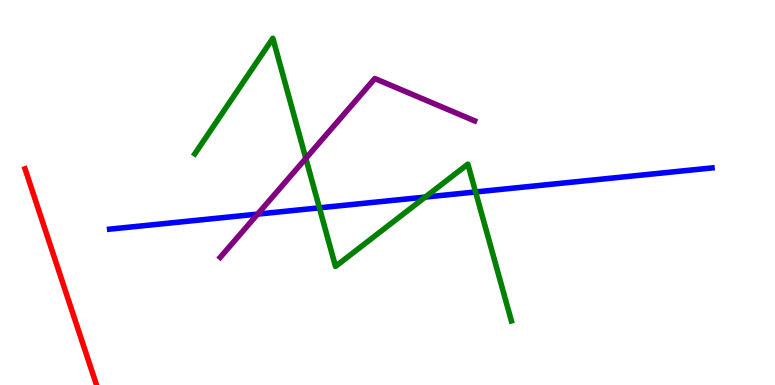[{'lines': ['blue', 'red'], 'intersections': []}, {'lines': ['green', 'red'], 'intersections': []}, {'lines': ['purple', 'red'], 'intersections': []}, {'lines': ['blue', 'green'], 'intersections': [{'x': 4.12, 'y': 4.6}, {'x': 5.49, 'y': 4.88}, {'x': 6.14, 'y': 5.01}]}, {'lines': ['blue', 'purple'], 'intersections': [{'x': 3.32, 'y': 4.44}]}, {'lines': ['green', 'purple'], 'intersections': [{'x': 3.95, 'y': 5.89}]}]